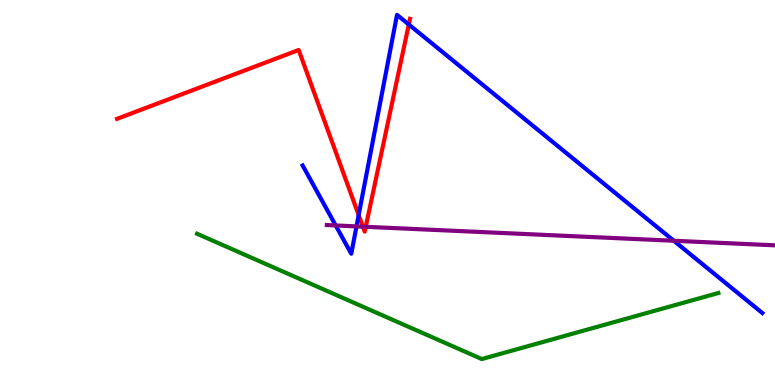[{'lines': ['blue', 'red'], 'intersections': [{'x': 4.63, 'y': 4.41}, {'x': 5.27, 'y': 9.36}]}, {'lines': ['green', 'red'], 'intersections': []}, {'lines': ['purple', 'red'], 'intersections': [{'x': 4.68, 'y': 4.11}, {'x': 4.72, 'y': 4.11}]}, {'lines': ['blue', 'green'], 'intersections': []}, {'lines': ['blue', 'purple'], 'intersections': [{'x': 4.33, 'y': 4.14}, {'x': 4.6, 'y': 4.12}, {'x': 8.69, 'y': 3.75}]}, {'lines': ['green', 'purple'], 'intersections': []}]